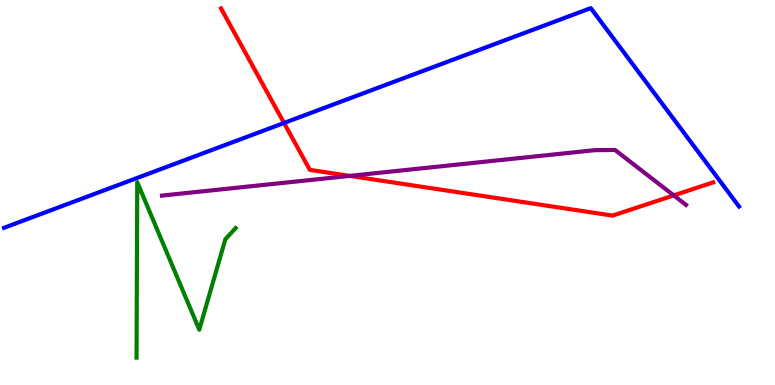[{'lines': ['blue', 'red'], 'intersections': [{'x': 3.66, 'y': 6.81}]}, {'lines': ['green', 'red'], 'intersections': []}, {'lines': ['purple', 'red'], 'intersections': [{'x': 4.51, 'y': 5.43}, {'x': 8.69, 'y': 4.92}]}, {'lines': ['blue', 'green'], 'intersections': []}, {'lines': ['blue', 'purple'], 'intersections': []}, {'lines': ['green', 'purple'], 'intersections': []}]